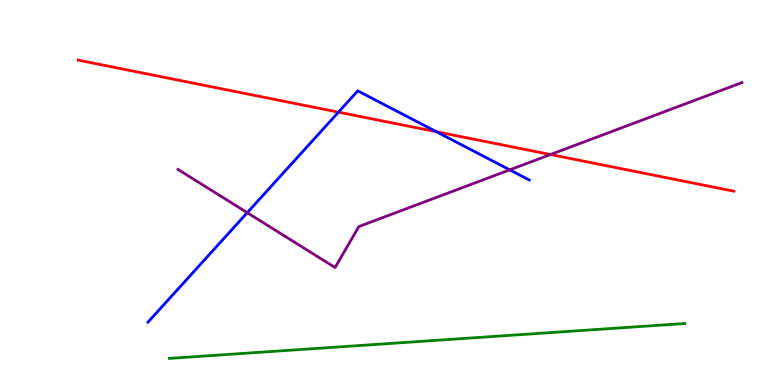[{'lines': ['blue', 'red'], 'intersections': [{'x': 4.37, 'y': 7.09}, {'x': 5.63, 'y': 6.58}]}, {'lines': ['green', 'red'], 'intersections': []}, {'lines': ['purple', 'red'], 'intersections': [{'x': 7.1, 'y': 5.99}]}, {'lines': ['blue', 'green'], 'intersections': []}, {'lines': ['blue', 'purple'], 'intersections': [{'x': 3.19, 'y': 4.48}, {'x': 6.58, 'y': 5.59}]}, {'lines': ['green', 'purple'], 'intersections': []}]